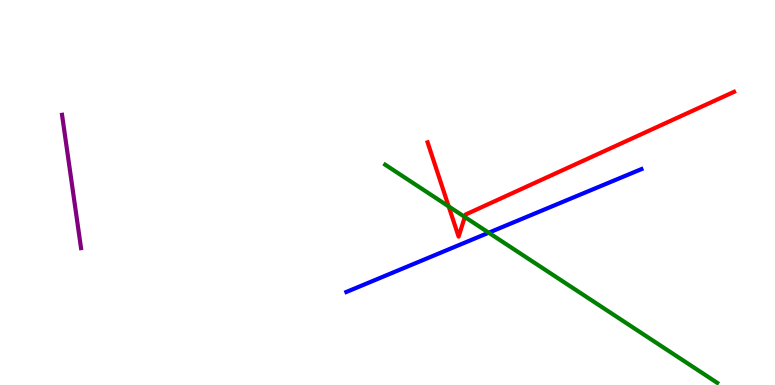[{'lines': ['blue', 'red'], 'intersections': []}, {'lines': ['green', 'red'], 'intersections': [{'x': 5.79, 'y': 4.64}, {'x': 6.0, 'y': 4.36}]}, {'lines': ['purple', 'red'], 'intersections': []}, {'lines': ['blue', 'green'], 'intersections': [{'x': 6.31, 'y': 3.96}]}, {'lines': ['blue', 'purple'], 'intersections': []}, {'lines': ['green', 'purple'], 'intersections': []}]